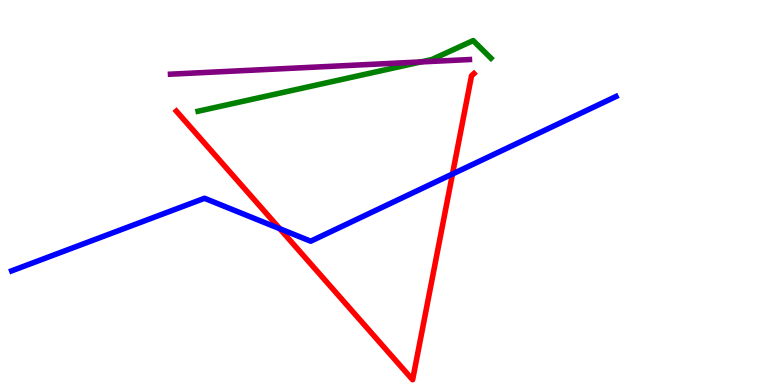[{'lines': ['blue', 'red'], 'intersections': [{'x': 3.61, 'y': 4.06}, {'x': 5.84, 'y': 5.48}]}, {'lines': ['green', 'red'], 'intersections': []}, {'lines': ['purple', 'red'], 'intersections': []}, {'lines': ['blue', 'green'], 'intersections': []}, {'lines': ['blue', 'purple'], 'intersections': []}, {'lines': ['green', 'purple'], 'intersections': [{'x': 5.43, 'y': 8.39}]}]